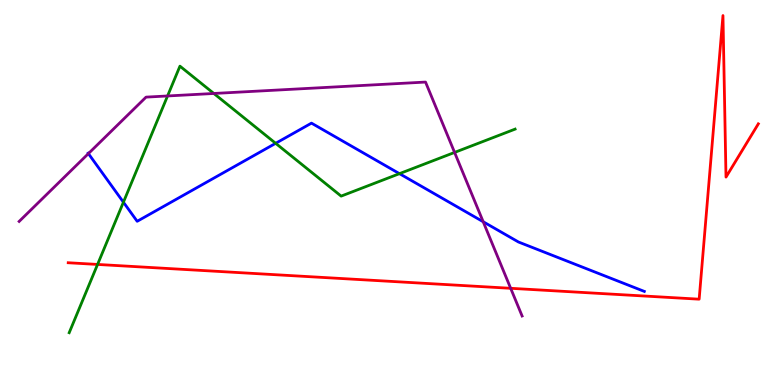[{'lines': ['blue', 'red'], 'intersections': []}, {'lines': ['green', 'red'], 'intersections': [{'x': 1.26, 'y': 3.13}]}, {'lines': ['purple', 'red'], 'intersections': [{'x': 6.59, 'y': 2.51}]}, {'lines': ['blue', 'green'], 'intersections': [{'x': 1.59, 'y': 4.75}, {'x': 3.56, 'y': 6.28}, {'x': 5.15, 'y': 5.49}]}, {'lines': ['blue', 'purple'], 'intersections': [{'x': 1.14, 'y': 6.01}, {'x': 6.23, 'y': 4.24}]}, {'lines': ['green', 'purple'], 'intersections': [{'x': 2.16, 'y': 7.51}, {'x': 2.76, 'y': 7.57}, {'x': 5.87, 'y': 6.04}]}]